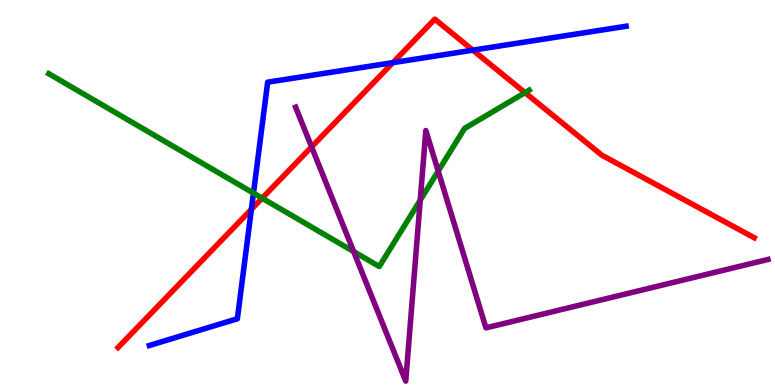[{'lines': ['blue', 'red'], 'intersections': [{'x': 3.24, 'y': 4.56}, {'x': 5.07, 'y': 8.37}, {'x': 6.1, 'y': 8.7}]}, {'lines': ['green', 'red'], 'intersections': [{'x': 3.38, 'y': 4.85}, {'x': 6.77, 'y': 7.59}]}, {'lines': ['purple', 'red'], 'intersections': [{'x': 4.02, 'y': 6.18}]}, {'lines': ['blue', 'green'], 'intersections': [{'x': 3.27, 'y': 4.98}]}, {'lines': ['blue', 'purple'], 'intersections': []}, {'lines': ['green', 'purple'], 'intersections': [{'x': 4.56, 'y': 3.47}, {'x': 5.42, 'y': 4.8}, {'x': 5.65, 'y': 5.56}]}]